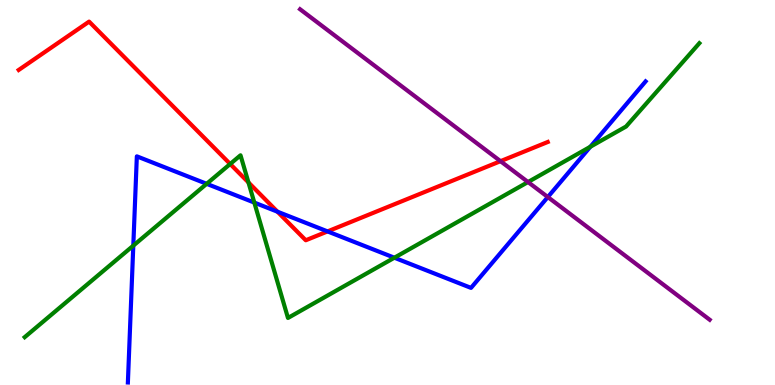[{'lines': ['blue', 'red'], 'intersections': [{'x': 3.58, 'y': 4.5}, {'x': 4.23, 'y': 3.99}]}, {'lines': ['green', 'red'], 'intersections': [{'x': 2.97, 'y': 5.74}, {'x': 3.21, 'y': 5.26}]}, {'lines': ['purple', 'red'], 'intersections': [{'x': 6.46, 'y': 5.81}]}, {'lines': ['blue', 'green'], 'intersections': [{'x': 1.72, 'y': 3.62}, {'x': 2.67, 'y': 5.23}, {'x': 3.28, 'y': 4.74}, {'x': 5.09, 'y': 3.31}, {'x': 7.62, 'y': 6.19}]}, {'lines': ['blue', 'purple'], 'intersections': [{'x': 7.07, 'y': 4.88}]}, {'lines': ['green', 'purple'], 'intersections': [{'x': 6.81, 'y': 5.27}]}]